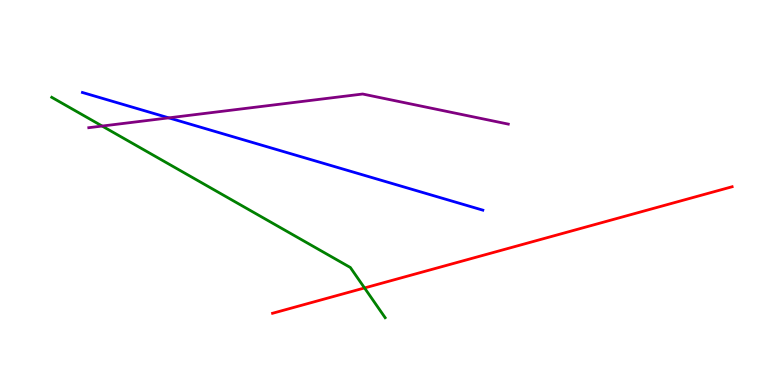[{'lines': ['blue', 'red'], 'intersections': []}, {'lines': ['green', 'red'], 'intersections': [{'x': 4.7, 'y': 2.52}]}, {'lines': ['purple', 'red'], 'intersections': []}, {'lines': ['blue', 'green'], 'intersections': []}, {'lines': ['blue', 'purple'], 'intersections': [{'x': 2.18, 'y': 6.94}]}, {'lines': ['green', 'purple'], 'intersections': [{'x': 1.32, 'y': 6.73}]}]